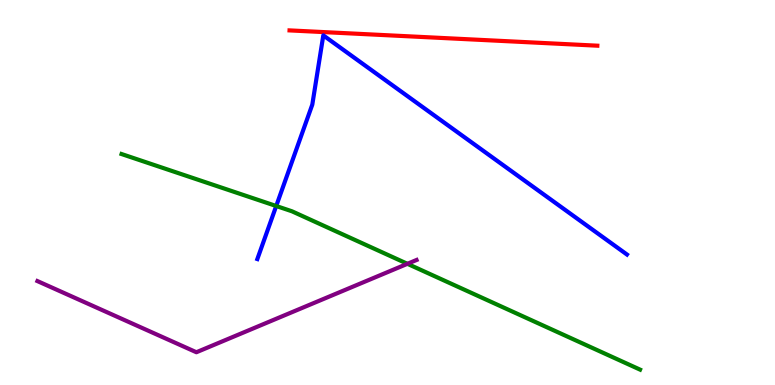[{'lines': ['blue', 'red'], 'intersections': []}, {'lines': ['green', 'red'], 'intersections': []}, {'lines': ['purple', 'red'], 'intersections': []}, {'lines': ['blue', 'green'], 'intersections': [{'x': 3.56, 'y': 4.65}]}, {'lines': ['blue', 'purple'], 'intersections': []}, {'lines': ['green', 'purple'], 'intersections': [{'x': 5.26, 'y': 3.15}]}]